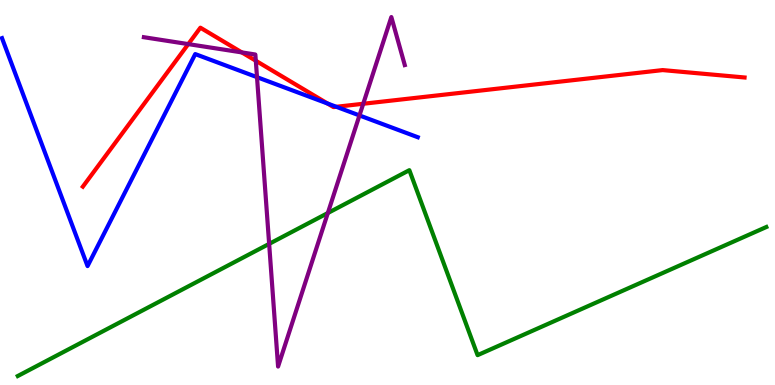[{'lines': ['blue', 'red'], 'intersections': [{'x': 4.23, 'y': 7.31}, {'x': 4.34, 'y': 7.23}]}, {'lines': ['green', 'red'], 'intersections': []}, {'lines': ['purple', 'red'], 'intersections': [{'x': 2.43, 'y': 8.85}, {'x': 3.12, 'y': 8.64}, {'x': 3.3, 'y': 8.42}, {'x': 4.69, 'y': 7.3}]}, {'lines': ['blue', 'green'], 'intersections': []}, {'lines': ['blue', 'purple'], 'intersections': [{'x': 3.32, 'y': 8.0}, {'x': 4.64, 'y': 7.0}]}, {'lines': ['green', 'purple'], 'intersections': [{'x': 3.47, 'y': 3.67}, {'x': 4.23, 'y': 4.47}]}]